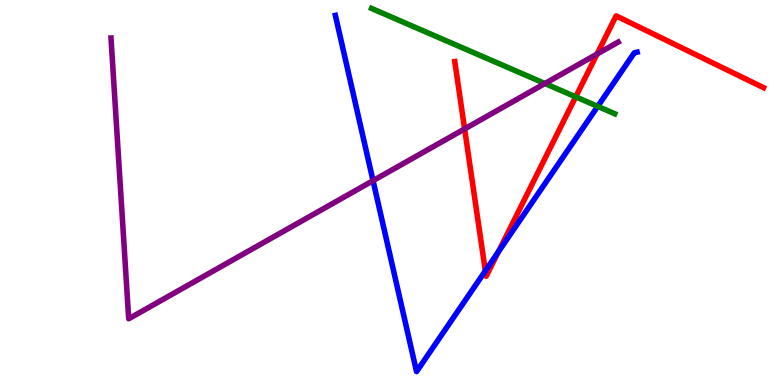[{'lines': ['blue', 'red'], 'intersections': [{'x': 6.26, 'y': 2.96}, {'x': 6.43, 'y': 3.46}]}, {'lines': ['green', 'red'], 'intersections': [{'x': 7.43, 'y': 7.48}]}, {'lines': ['purple', 'red'], 'intersections': [{'x': 6.0, 'y': 6.65}, {'x': 7.7, 'y': 8.6}]}, {'lines': ['blue', 'green'], 'intersections': [{'x': 7.71, 'y': 7.24}]}, {'lines': ['blue', 'purple'], 'intersections': [{'x': 4.81, 'y': 5.31}]}, {'lines': ['green', 'purple'], 'intersections': [{'x': 7.03, 'y': 7.83}]}]